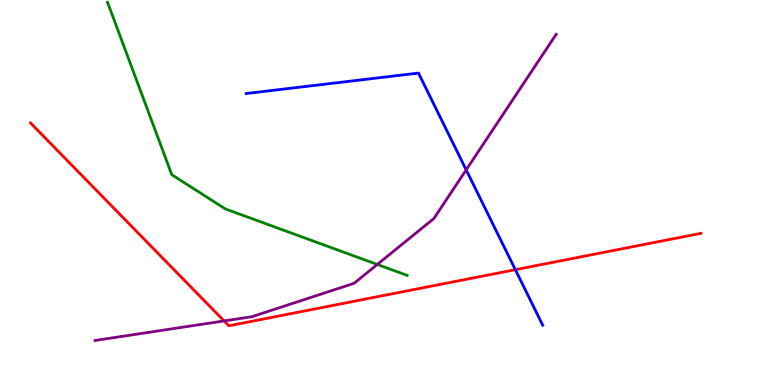[{'lines': ['blue', 'red'], 'intersections': [{'x': 6.65, 'y': 3.0}]}, {'lines': ['green', 'red'], 'intersections': []}, {'lines': ['purple', 'red'], 'intersections': [{'x': 2.89, 'y': 1.66}]}, {'lines': ['blue', 'green'], 'intersections': []}, {'lines': ['blue', 'purple'], 'intersections': [{'x': 6.02, 'y': 5.59}]}, {'lines': ['green', 'purple'], 'intersections': [{'x': 4.87, 'y': 3.13}]}]